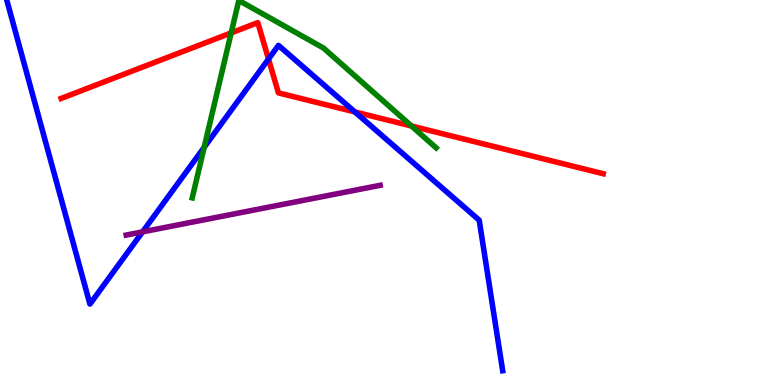[{'lines': ['blue', 'red'], 'intersections': [{'x': 3.46, 'y': 8.47}, {'x': 4.58, 'y': 7.09}]}, {'lines': ['green', 'red'], 'intersections': [{'x': 2.98, 'y': 9.15}, {'x': 5.31, 'y': 6.73}]}, {'lines': ['purple', 'red'], 'intersections': []}, {'lines': ['blue', 'green'], 'intersections': [{'x': 2.63, 'y': 6.17}]}, {'lines': ['blue', 'purple'], 'intersections': [{'x': 1.84, 'y': 3.98}]}, {'lines': ['green', 'purple'], 'intersections': []}]